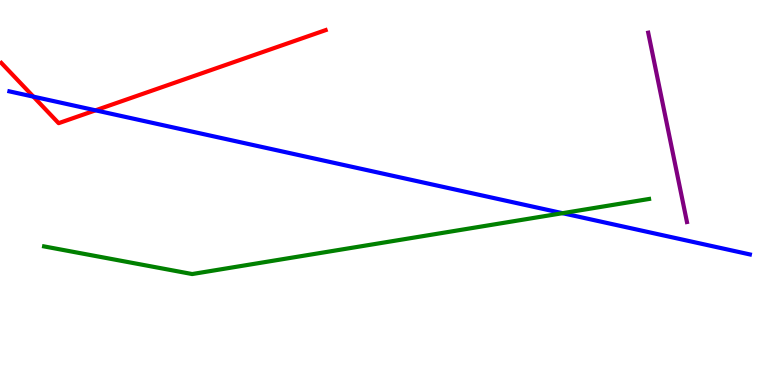[{'lines': ['blue', 'red'], 'intersections': [{'x': 0.431, 'y': 7.49}, {'x': 1.23, 'y': 7.13}]}, {'lines': ['green', 'red'], 'intersections': []}, {'lines': ['purple', 'red'], 'intersections': []}, {'lines': ['blue', 'green'], 'intersections': [{'x': 7.26, 'y': 4.46}]}, {'lines': ['blue', 'purple'], 'intersections': []}, {'lines': ['green', 'purple'], 'intersections': []}]